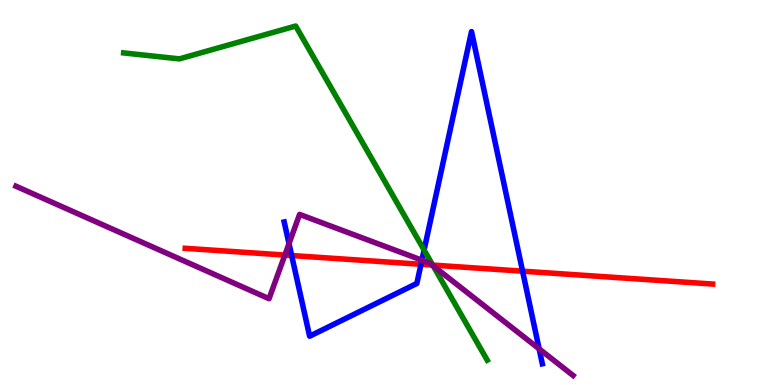[{'lines': ['blue', 'red'], 'intersections': [{'x': 3.76, 'y': 3.36}, {'x': 5.43, 'y': 3.14}, {'x': 6.74, 'y': 2.96}]}, {'lines': ['green', 'red'], 'intersections': [{'x': 5.58, 'y': 3.11}]}, {'lines': ['purple', 'red'], 'intersections': [{'x': 3.68, 'y': 3.37}, {'x': 5.58, 'y': 3.12}]}, {'lines': ['blue', 'green'], 'intersections': [{'x': 5.47, 'y': 3.51}]}, {'lines': ['blue', 'purple'], 'intersections': [{'x': 3.73, 'y': 3.67}, {'x': 5.44, 'y': 3.24}, {'x': 6.96, 'y': 0.938}]}, {'lines': ['green', 'purple'], 'intersections': [{'x': 5.59, 'y': 3.1}]}]